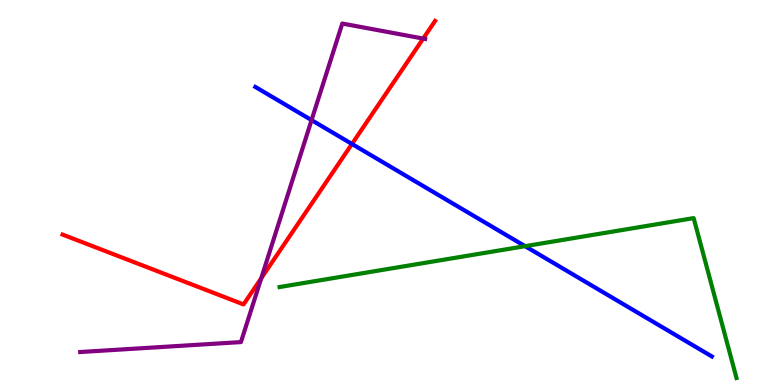[{'lines': ['blue', 'red'], 'intersections': [{'x': 4.54, 'y': 6.26}]}, {'lines': ['green', 'red'], 'intersections': []}, {'lines': ['purple', 'red'], 'intersections': [{'x': 3.37, 'y': 2.77}, {'x': 5.46, 'y': 9.0}]}, {'lines': ['blue', 'green'], 'intersections': [{'x': 6.78, 'y': 3.61}]}, {'lines': ['blue', 'purple'], 'intersections': [{'x': 4.02, 'y': 6.88}]}, {'lines': ['green', 'purple'], 'intersections': []}]